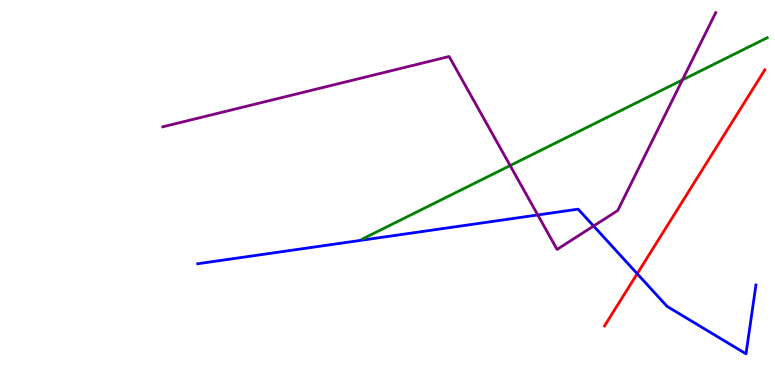[{'lines': ['blue', 'red'], 'intersections': [{'x': 8.22, 'y': 2.89}]}, {'lines': ['green', 'red'], 'intersections': []}, {'lines': ['purple', 'red'], 'intersections': []}, {'lines': ['blue', 'green'], 'intersections': []}, {'lines': ['blue', 'purple'], 'intersections': [{'x': 6.94, 'y': 4.42}, {'x': 7.66, 'y': 4.13}]}, {'lines': ['green', 'purple'], 'intersections': [{'x': 6.58, 'y': 5.7}, {'x': 8.81, 'y': 7.92}]}]